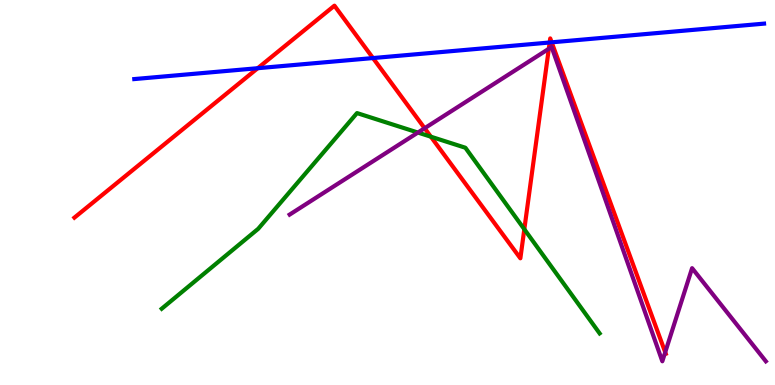[{'lines': ['blue', 'red'], 'intersections': [{'x': 3.33, 'y': 8.23}, {'x': 4.81, 'y': 8.49}, {'x': 7.09, 'y': 8.9}, {'x': 7.12, 'y': 8.9}]}, {'lines': ['green', 'red'], 'intersections': [{'x': 5.56, 'y': 6.45}, {'x': 6.77, 'y': 4.05}]}, {'lines': ['purple', 'red'], 'intersections': [{'x': 5.48, 'y': 6.67}, {'x': 7.08, 'y': 8.73}, {'x': 8.58, 'y': 0.851}]}, {'lines': ['blue', 'green'], 'intersections': []}, {'lines': ['blue', 'purple'], 'intersections': []}, {'lines': ['green', 'purple'], 'intersections': [{'x': 5.39, 'y': 6.56}]}]